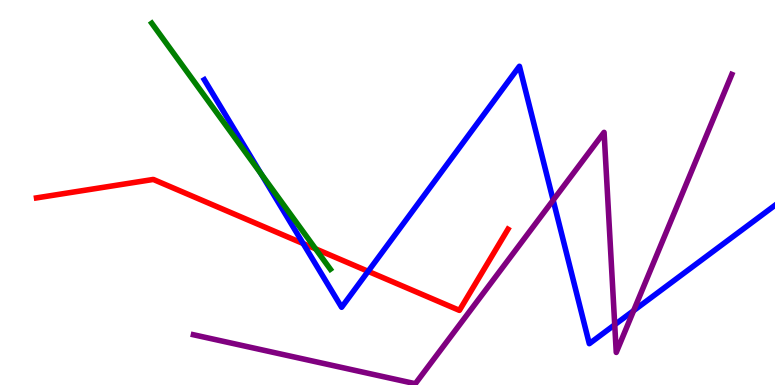[{'lines': ['blue', 'red'], 'intersections': [{'x': 3.91, 'y': 3.67}, {'x': 4.75, 'y': 2.95}]}, {'lines': ['green', 'red'], 'intersections': [{'x': 4.07, 'y': 3.54}]}, {'lines': ['purple', 'red'], 'intersections': []}, {'lines': ['blue', 'green'], 'intersections': [{'x': 3.37, 'y': 5.49}]}, {'lines': ['blue', 'purple'], 'intersections': [{'x': 7.14, 'y': 4.8}, {'x': 7.93, 'y': 1.57}, {'x': 8.18, 'y': 1.93}]}, {'lines': ['green', 'purple'], 'intersections': []}]